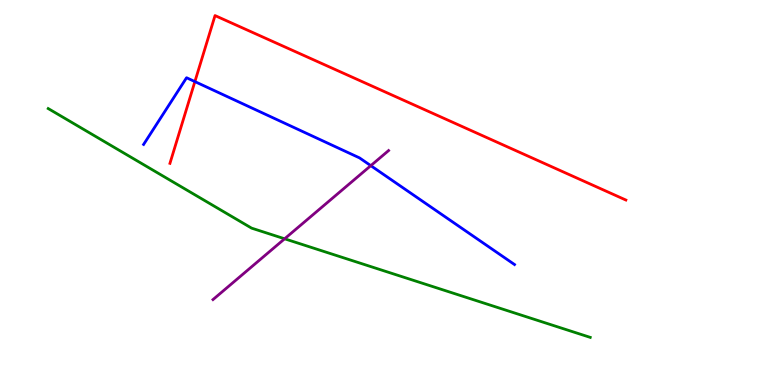[{'lines': ['blue', 'red'], 'intersections': [{'x': 2.51, 'y': 7.88}]}, {'lines': ['green', 'red'], 'intersections': []}, {'lines': ['purple', 'red'], 'intersections': []}, {'lines': ['blue', 'green'], 'intersections': []}, {'lines': ['blue', 'purple'], 'intersections': [{'x': 4.78, 'y': 5.7}]}, {'lines': ['green', 'purple'], 'intersections': [{'x': 3.67, 'y': 3.8}]}]